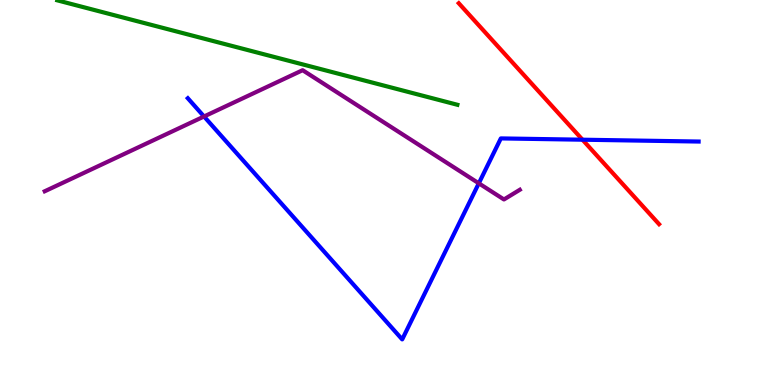[{'lines': ['blue', 'red'], 'intersections': [{'x': 7.52, 'y': 6.37}]}, {'lines': ['green', 'red'], 'intersections': []}, {'lines': ['purple', 'red'], 'intersections': []}, {'lines': ['blue', 'green'], 'intersections': []}, {'lines': ['blue', 'purple'], 'intersections': [{'x': 2.63, 'y': 6.97}, {'x': 6.18, 'y': 5.24}]}, {'lines': ['green', 'purple'], 'intersections': []}]